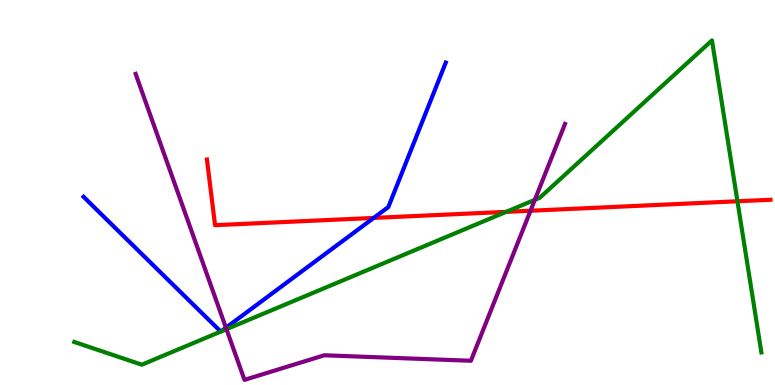[{'lines': ['blue', 'red'], 'intersections': [{'x': 4.82, 'y': 4.34}]}, {'lines': ['green', 'red'], 'intersections': [{'x': 6.53, 'y': 4.5}, {'x': 9.52, 'y': 4.77}]}, {'lines': ['purple', 'red'], 'intersections': [{'x': 6.85, 'y': 4.53}]}, {'lines': ['blue', 'green'], 'intersections': [{'x': 2.85, 'y': 1.39}, {'x': 2.85, 'y': 1.39}]}, {'lines': ['blue', 'purple'], 'intersections': [{'x': 2.92, 'y': 1.49}]}, {'lines': ['green', 'purple'], 'intersections': [{'x': 2.92, 'y': 1.45}, {'x': 6.9, 'y': 4.81}]}]